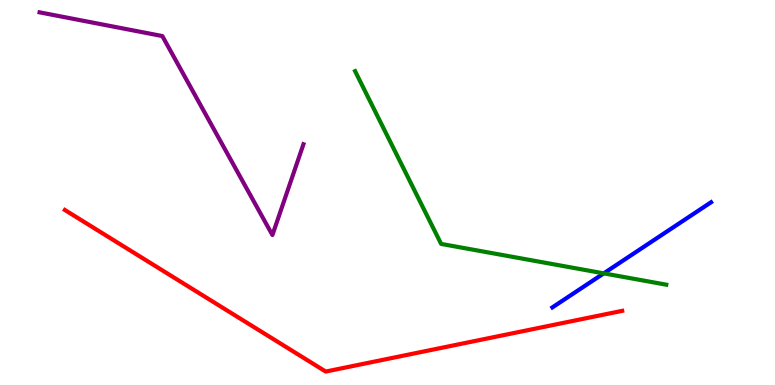[{'lines': ['blue', 'red'], 'intersections': []}, {'lines': ['green', 'red'], 'intersections': []}, {'lines': ['purple', 'red'], 'intersections': []}, {'lines': ['blue', 'green'], 'intersections': [{'x': 7.79, 'y': 2.9}]}, {'lines': ['blue', 'purple'], 'intersections': []}, {'lines': ['green', 'purple'], 'intersections': []}]